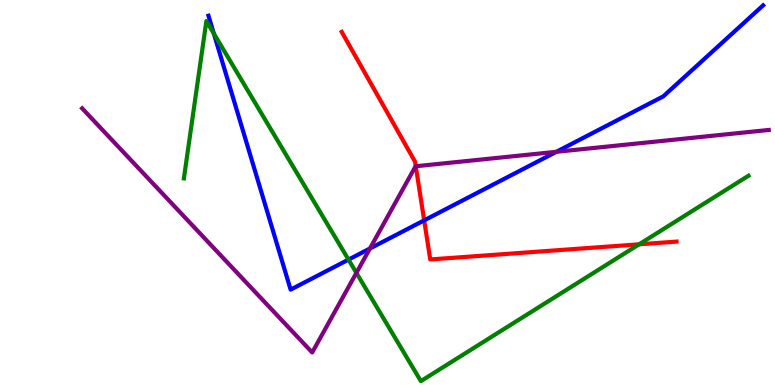[{'lines': ['blue', 'red'], 'intersections': [{'x': 5.47, 'y': 4.28}]}, {'lines': ['green', 'red'], 'intersections': [{'x': 8.25, 'y': 3.65}]}, {'lines': ['purple', 'red'], 'intersections': [{'x': 5.36, 'y': 5.68}]}, {'lines': ['blue', 'green'], 'intersections': [{'x': 2.76, 'y': 9.13}, {'x': 4.5, 'y': 3.26}]}, {'lines': ['blue', 'purple'], 'intersections': [{'x': 4.77, 'y': 3.55}, {'x': 7.18, 'y': 6.06}]}, {'lines': ['green', 'purple'], 'intersections': [{'x': 4.6, 'y': 2.91}]}]